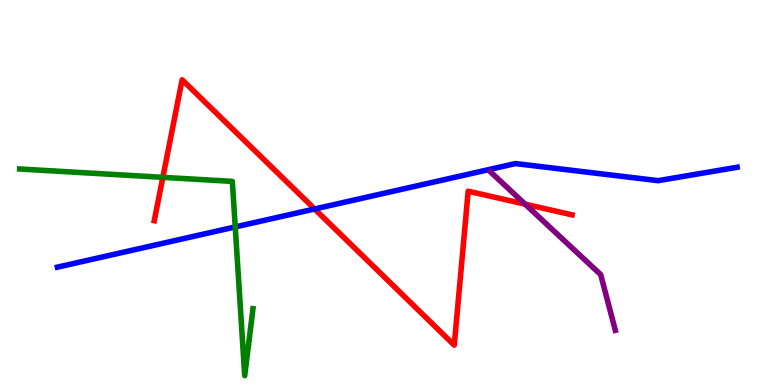[{'lines': ['blue', 'red'], 'intersections': [{'x': 4.06, 'y': 4.57}]}, {'lines': ['green', 'red'], 'intersections': [{'x': 2.1, 'y': 5.39}]}, {'lines': ['purple', 'red'], 'intersections': [{'x': 6.78, 'y': 4.7}]}, {'lines': ['blue', 'green'], 'intersections': [{'x': 3.04, 'y': 4.11}]}, {'lines': ['blue', 'purple'], 'intersections': []}, {'lines': ['green', 'purple'], 'intersections': []}]